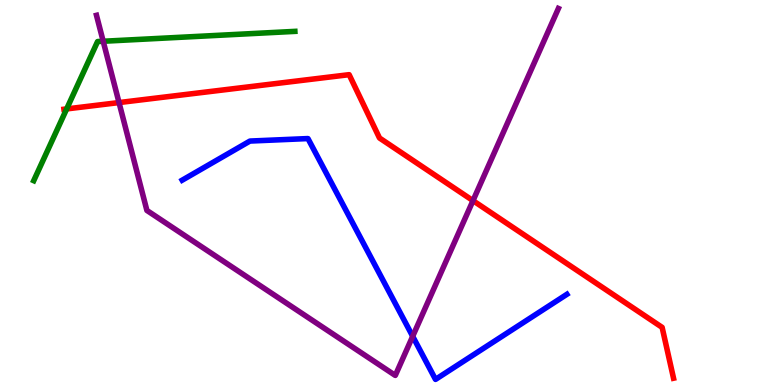[{'lines': ['blue', 'red'], 'intersections': []}, {'lines': ['green', 'red'], 'intersections': [{'x': 0.86, 'y': 7.17}]}, {'lines': ['purple', 'red'], 'intersections': [{'x': 1.54, 'y': 7.34}, {'x': 6.1, 'y': 4.79}]}, {'lines': ['blue', 'green'], 'intersections': []}, {'lines': ['blue', 'purple'], 'intersections': [{'x': 5.32, 'y': 1.26}]}, {'lines': ['green', 'purple'], 'intersections': [{'x': 1.33, 'y': 8.93}]}]